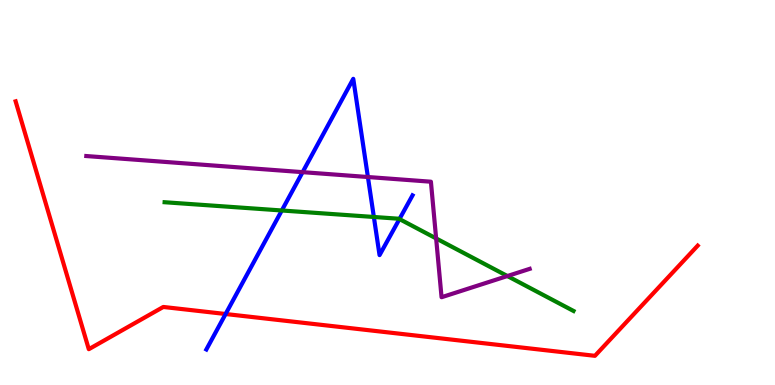[{'lines': ['blue', 'red'], 'intersections': [{'x': 2.91, 'y': 1.84}]}, {'lines': ['green', 'red'], 'intersections': []}, {'lines': ['purple', 'red'], 'intersections': []}, {'lines': ['blue', 'green'], 'intersections': [{'x': 3.64, 'y': 4.53}, {'x': 4.82, 'y': 4.36}, {'x': 5.15, 'y': 4.31}]}, {'lines': ['blue', 'purple'], 'intersections': [{'x': 3.9, 'y': 5.53}, {'x': 4.75, 'y': 5.4}]}, {'lines': ['green', 'purple'], 'intersections': [{'x': 5.63, 'y': 3.81}, {'x': 6.55, 'y': 2.83}]}]